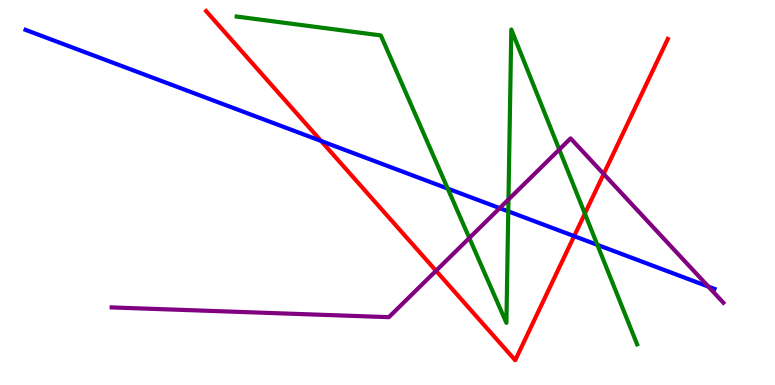[{'lines': ['blue', 'red'], 'intersections': [{'x': 4.14, 'y': 6.34}, {'x': 7.41, 'y': 3.87}]}, {'lines': ['green', 'red'], 'intersections': [{'x': 7.55, 'y': 4.45}]}, {'lines': ['purple', 'red'], 'intersections': [{'x': 5.63, 'y': 2.97}, {'x': 7.79, 'y': 5.48}]}, {'lines': ['blue', 'green'], 'intersections': [{'x': 5.78, 'y': 5.1}, {'x': 6.56, 'y': 4.51}, {'x': 7.71, 'y': 3.64}]}, {'lines': ['blue', 'purple'], 'intersections': [{'x': 6.45, 'y': 4.59}, {'x': 9.14, 'y': 2.56}]}, {'lines': ['green', 'purple'], 'intersections': [{'x': 6.06, 'y': 3.82}, {'x': 6.56, 'y': 4.82}, {'x': 7.22, 'y': 6.12}]}]